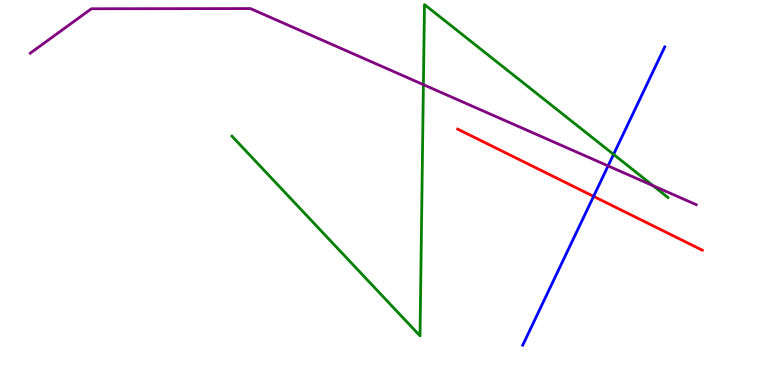[{'lines': ['blue', 'red'], 'intersections': [{'x': 7.66, 'y': 4.9}]}, {'lines': ['green', 'red'], 'intersections': []}, {'lines': ['purple', 'red'], 'intersections': []}, {'lines': ['blue', 'green'], 'intersections': [{'x': 7.92, 'y': 5.99}]}, {'lines': ['blue', 'purple'], 'intersections': [{'x': 7.85, 'y': 5.69}]}, {'lines': ['green', 'purple'], 'intersections': [{'x': 5.46, 'y': 7.8}, {'x': 8.43, 'y': 5.18}]}]